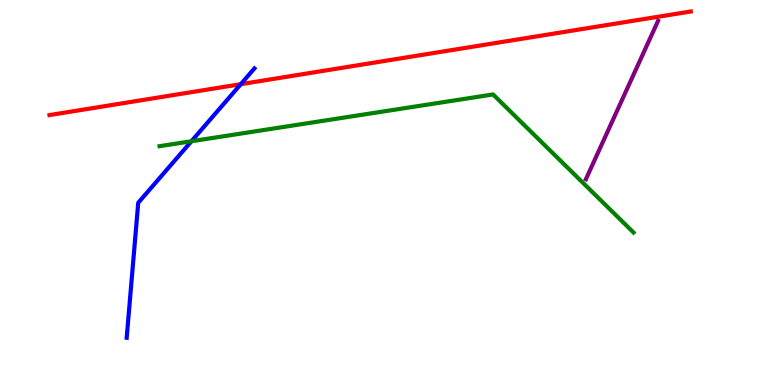[{'lines': ['blue', 'red'], 'intersections': [{'x': 3.11, 'y': 7.81}]}, {'lines': ['green', 'red'], 'intersections': []}, {'lines': ['purple', 'red'], 'intersections': []}, {'lines': ['blue', 'green'], 'intersections': [{'x': 2.47, 'y': 6.33}]}, {'lines': ['blue', 'purple'], 'intersections': []}, {'lines': ['green', 'purple'], 'intersections': []}]